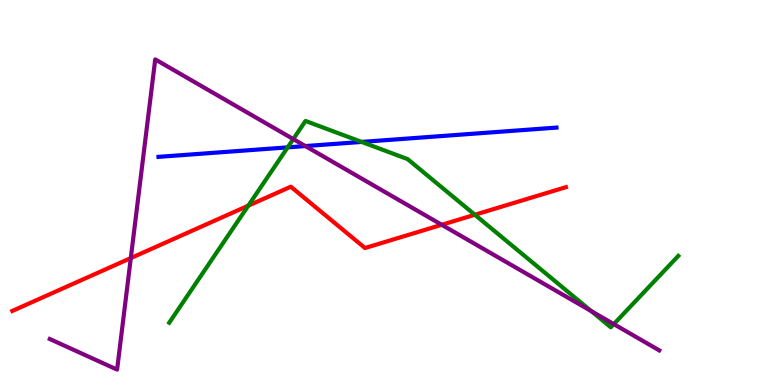[{'lines': ['blue', 'red'], 'intersections': []}, {'lines': ['green', 'red'], 'intersections': [{'x': 3.2, 'y': 4.66}, {'x': 6.13, 'y': 4.42}]}, {'lines': ['purple', 'red'], 'intersections': [{'x': 1.69, 'y': 3.3}, {'x': 5.7, 'y': 4.16}]}, {'lines': ['blue', 'green'], 'intersections': [{'x': 3.71, 'y': 6.17}, {'x': 4.67, 'y': 6.31}]}, {'lines': ['blue', 'purple'], 'intersections': [{'x': 3.94, 'y': 6.21}]}, {'lines': ['green', 'purple'], 'intersections': [{'x': 3.78, 'y': 6.39}, {'x': 7.63, 'y': 1.92}, {'x': 7.92, 'y': 1.58}]}]